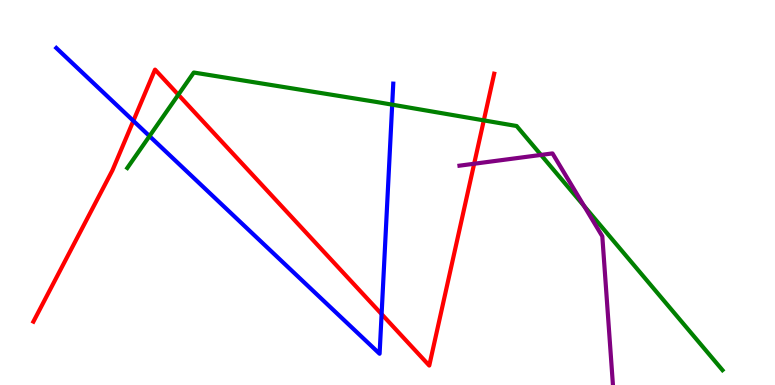[{'lines': ['blue', 'red'], 'intersections': [{'x': 1.72, 'y': 6.86}, {'x': 4.92, 'y': 1.84}]}, {'lines': ['green', 'red'], 'intersections': [{'x': 2.3, 'y': 7.54}, {'x': 6.24, 'y': 6.87}]}, {'lines': ['purple', 'red'], 'intersections': [{'x': 6.12, 'y': 5.75}]}, {'lines': ['blue', 'green'], 'intersections': [{'x': 1.93, 'y': 6.46}, {'x': 5.06, 'y': 7.28}]}, {'lines': ['blue', 'purple'], 'intersections': []}, {'lines': ['green', 'purple'], 'intersections': [{'x': 6.98, 'y': 5.98}, {'x': 7.54, 'y': 4.65}]}]